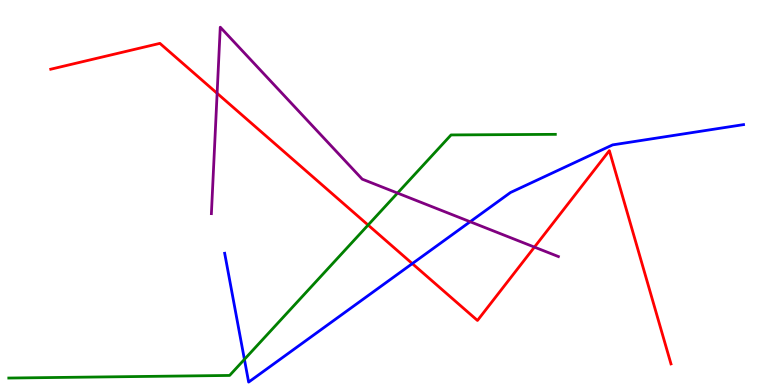[{'lines': ['blue', 'red'], 'intersections': [{'x': 5.32, 'y': 3.15}]}, {'lines': ['green', 'red'], 'intersections': [{'x': 4.75, 'y': 4.15}]}, {'lines': ['purple', 'red'], 'intersections': [{'x': 2.8, 'y': 7.58}, {'x': 6.9, 'y': 3.58}]}, {'lines': ['blue', 'green'], 'intersections': [{'x': 3.15, 'y': 0.666}]}, {'lines': ['blue', 'purple'], 'intersections': [{'x': 6.07, 'y': 4.24}]}, {'lines': ['green', 'purple'], 'intersections': [{'x': 5.13, 'y': 4.98}]}]